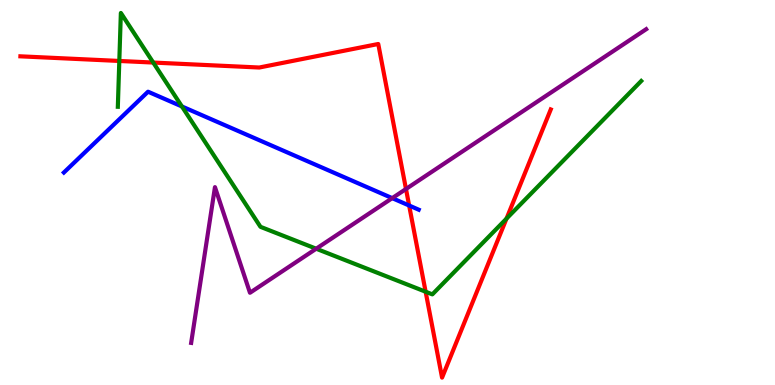[{'lines': ['blue', 'red'], 'intersections': [{'x': 5.28, 'y': 4.66}]}, {'lines': ['green', 'red'], 'intersections': [{'x': 1.54, 'y': 8.42}, {'x': 1.98, 'y': 8.38}, {'x': 5.49, 'y': 2.42}, {'x': 6.54, 'y': 4.32}]}, {'lines': ['purple', 'red'], 'intersections': [{'x': 5.24, 'y': 5.09}]}, {'lines': ['blue', 'green'], 'intersections': [{'x': 2.35, 'y': 7.23}]}, {'lines': ['blue', 'purple'], 'intersections': [{'x': 5.06, 'y': 4.85}]}, {'lines': ['green', 'purple'], 'intersections': [{'x': 4.08, 'y': 3.54}]}]